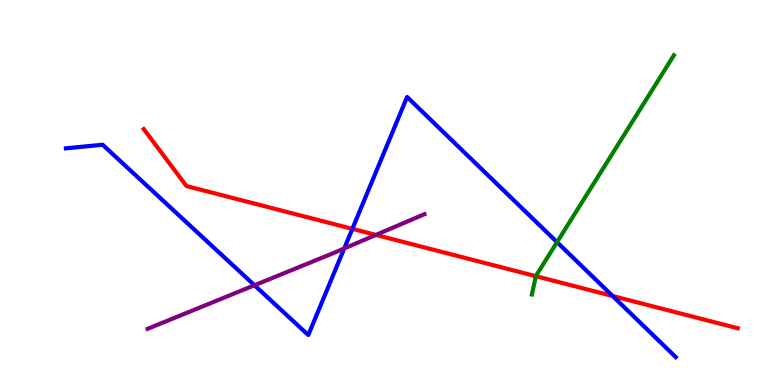[{'lines': ['blue', 'red'], 'intersections': [{'x': 4.55, 'y': 4.06}, {'x': 7.91, 'y': 2.31}]}, {'lines': ['green', 'red'], 'intersections': [{'x': 6.91, 'y': 2.83}]}, {'lines': ['purple', 'red'], 'intersections': [{'x': 4.85, 'y': 3.9}]}, {'lines': ['blue', 'green'], 'intersections': [{'x': 7.19, 'y': 3.71}]}, {'lines': ['blue', 'purple'], 'intersections': [{'x': 3.28, 'y': 2.59}, {'x': 4.44, 'y': 3.55}]}, {'lines': ['green', 'purple'], 'intersections': []}]